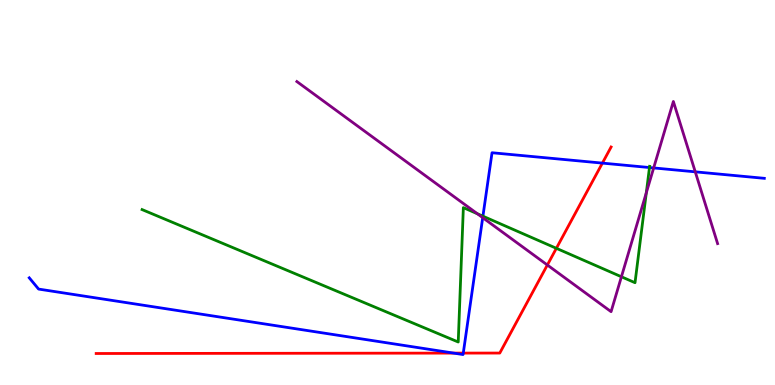[{'lines': ['blue', 'red'], 'intersections': [{'x': 5.85, 'y': 0.828}, {'x': 5.98, 'y': 0.829}, {'x': 7.77, 'y': 5.76}]}, {'lines': ['green', 'red'], 'intersections': [{'x': 7.18, 'y': 3.55}]}, {'lines': ['purple', 'red'], 'intersections': [{'x': 7.06, 'y': 3.12}]}, {'lines': ['blue', 'green'], 'intersections': [{'x': 6.23, 'y': 4.38}, {'x': 8.38, 'y': 5.65}]}, {'lines': ['blue', 'purple'], 'intersections': [{'x': 6.23, 'y': 4.35}, {'x': 8.43, 'y': 5.64}, {'x': 8.97, 'y': 5.54}]}, {'lines': ['green', 'purple'], 'intersections': [{'x': 6.16, 'y': 4.45}, {'x': 8.02, 'y': 2.81}, {'x': 8.34, 'y': 4.99}]}]